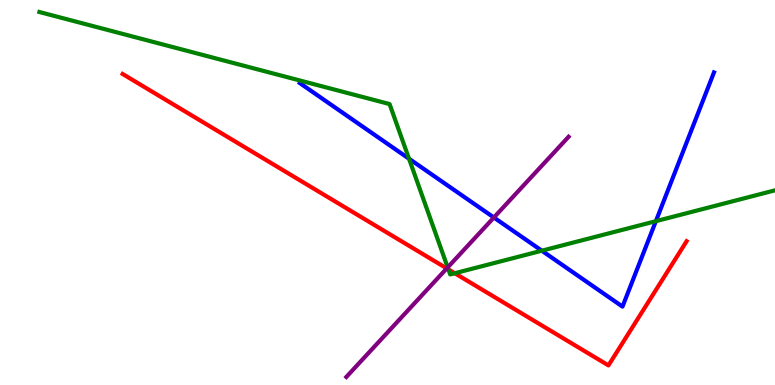[{'lines': ['blue', 'red'], 'intersections': []}, {'lines': ['green', 'red'], 'intersections': [{'x': 5.79, 'y': 3.0}, {'x': 5.87, 'y': 2.9}]}, {'lines': ['purple', 'red'], 'intersections': [{'x': 5.76, 'y': 3.03}]}, {'lines': ['blue', 'green'], 'intersections': [{'x': 5.28, 'y': 5.88}, {'x': 6.99, 'y': 3.49}, {'x': 8.46, 'y': 4.26}]}, {'lines': ['blue', 'purple'], 'intersections': [{'x': 6.37, 'y': 4.35}]}, {'lines': ['green', 'purple'], 'intersections': [{'x': 5.78, 'y': 3.05}]}]